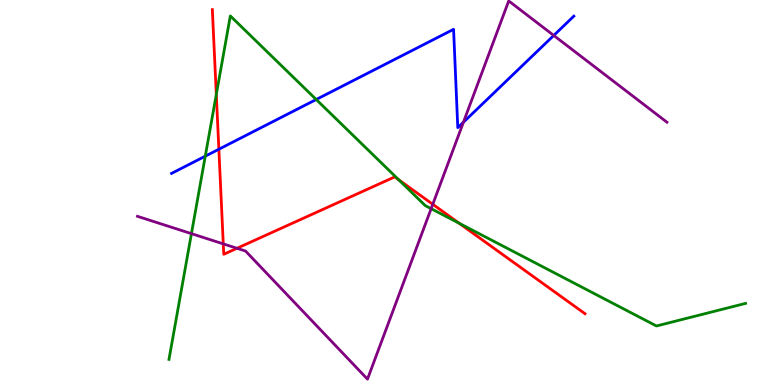[{'lines': ['blue', 'red'], 'intersections': [{'x': 2.82, 'y': 6.12}]}, {'lines': ['green', 'red'], 'intersections': [{'x': 2.79, 'y': 7.55}, {'x': 5.15, 'y': 5.33}, {'x': 5.93, 'y': 4.2}]}, {'lines': ['purple', 'red'], 'intersections': [{'x': 2.88, 'y': 3.67}, {'x': 3.06, 'y': 3.55}, {'x': 5.58, 'y': 4.69}]}, {'lines': ['blue', 'green'], 'intersections': [{'x': 2.65, 'y': 5.94}, {'x': 4.08, 'y': 7.42}]}, {'lines': ['blue', 'purple'], 'intersections': [{'x': 5.98, 'y': 6.83}, {'x': 7.15, 'y': 9.08}]}, {'lines': ['green', 'purple'], 'intersections': [{'x': 2.47, 'y': 3.93}, {'x': 5.56, 'y': 4.58}]}]